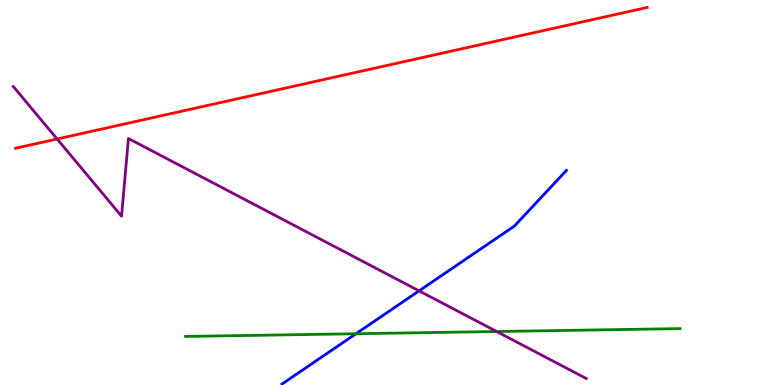[{'lines': ['blue', 'red'], 'intersections': []}, {'lines': ['green', 'red'], 'intersections': []}, {'lines': ['purple', 'red'], 'intersections': [{'x': 0.737, 'y': 6.39}]}, {'lines': ['blue', 'green'], 'intersections': [{'x': 4.59, 'y': 1.33}]}, {'lines': ['blue', 'purple'], 'intersections': [{'x': 5.41, 'y': 2.45}]}, {'lines': ['green', 'purple'], 'intersections': [{'x': 6.41, 'y': 1.39}]}]